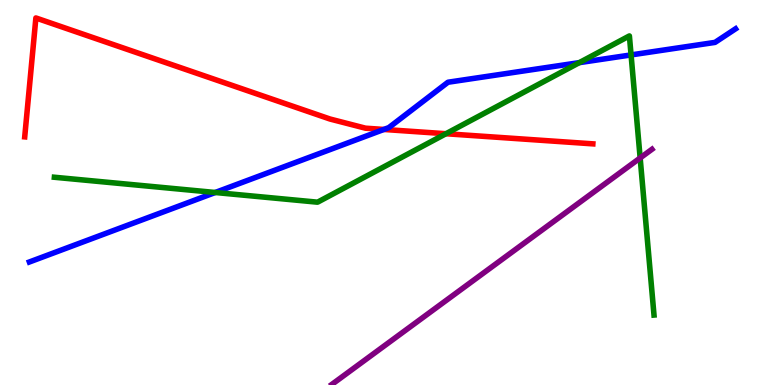[{'lines': ['blue', 'red'], 'intersections': [{'x': 4.95, 'y': 6.64}]}, {'lines': ['green', 'red'], 'intersections': [{'x': 5.75, 'y': 6.53}]}, {'lines': ['purple', 'red'], 'intersections': []}, {'lines': ['blue', 'green'], 'intersections': [{'x': 2.78, 'y': 5.0}, {'x': 7.47, 'y': 8.37}, {'x': 8.14, 'y': 8.57}]}, {'lines': ['blue', 'purple'], 'intersections': []}, {'lines': ['green', 'purple'], 'intersections': [{'x': 8.26, 'y': 5.9}]}]